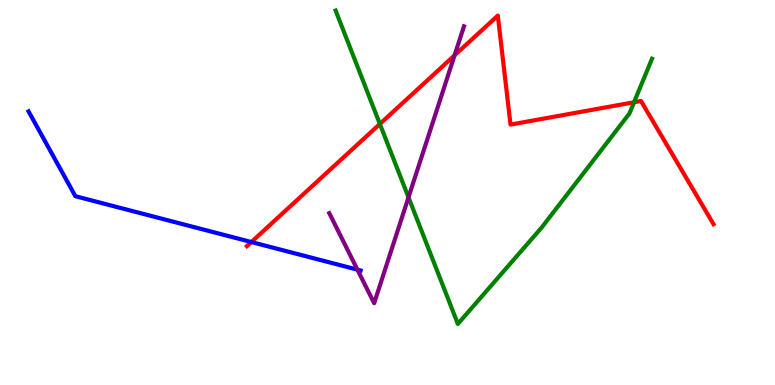[{'lines': ['blue', 'red'], 'intersections': [{'x': 3.24, 'y': 3.71}]}, {'lines': ['green', 'red'], 'intersections': [{'x': 4.9, 'y': 6.78}, {'x': 8.18, 'y': 7.34}]}, {'lines': ['purple', 'red'], 'intersections': [{'x': 5.87, 'y': 8.56}]}, {'lines': ['blue', 'green'], 'intersections': []}, {'lines': ['blue', 'purple'], 'intersections': [{'x': 4.61, 'y': 3.0}]}, {'lines': ['green', 'purple'], 'intersections': [{'x': 5.27, 'y': 4.87}]}]